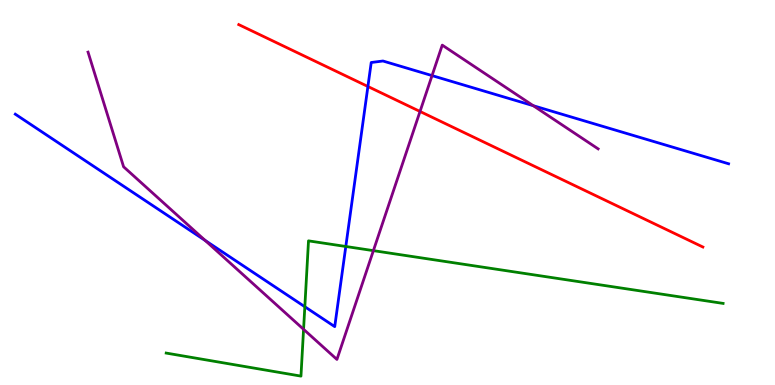[{'lines': ['blue', 'red'], 'intersections': [{'x': 4.75, 'y': 7.75}]}, {'lines': ['green', 'red'], 'intersections': []}, {'lines': ['purple', 'red'], 'intersections': [{'x': 5.42, 'y': 7.1}]}, {'lines': ['blue', 'green'], 'intersections': [{'x': 3.93, 'y': 2.03}, {'x': 4.46, 'y': 3.6}]}, {'lines': ['blue', 'purple'], 'intersections': [{'x': 2.65, 'y': 3.75}, {'x': 5.57, 'y': 8.04}, {'x': 6.88, 'y': 7.25}]}, {'lines': ['green', 'purple'], 'intersections': [{'x': 3.92, 'y': 1.45}, {'x': 4.82, 'y': 3.49}]}]